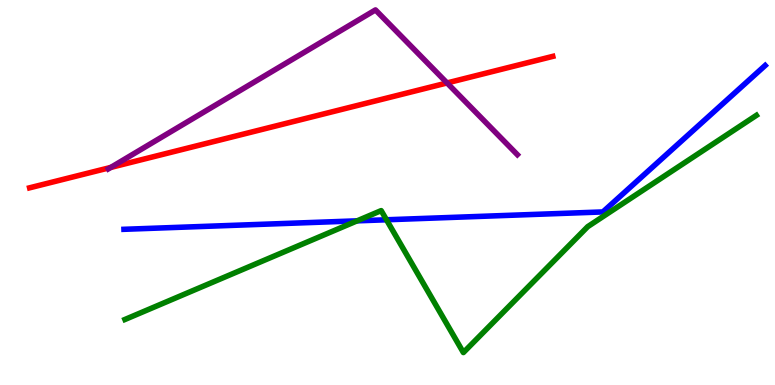[{'lines': ['blue', 'red'], 'intersections': []}, {'lines': ['green', 'red'], 'intersections': []}, {'lines': ['purple', 'red'], 'intersections': [{'x': 1.43, 'y': 5.65}, {'x': 5.77, 'y': 7.85}]}, {'lines': ['blue', 'green'], 'intersections': [{'x': 4.61, 'y': 4.26}, {'x': 4.99, 'y': 4.29}]}, {'lines': ['blue', 'purple'], 'intersections': []}, {'lines': ['green', 'purple'], 'intersections': []}]